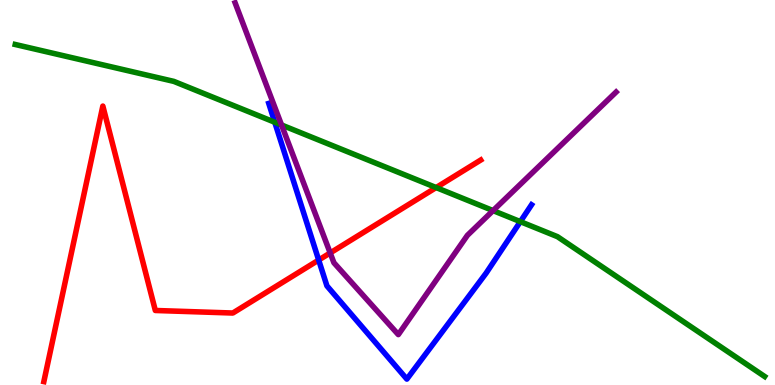[{'lines': ['blue', 'red'], 'intersections': [{'x': 4.11, 'y': 3.25}]}, {'lines': ['green', 'red'], 'intersections': [{'x': 5.63, 'y': 5.13}]}, {'lines': ['purple', 'red'], 'intersections': [{'x': 4.26, 'y': 3.43}]}, {'lines': ['blue', 'green'], 'intersections': [{'x': 3.55, 'y': 6.82}, {'x': 6.71, 'y': 4.24}]}, {'lines': ['blue', 'purple'], 'intersections': []}, {'lines': ['green', 'purple'], 'intersections': [{'x': 3.63, 'y': 6.75}, {'x': 6.36, 'y': 4.53}]}]